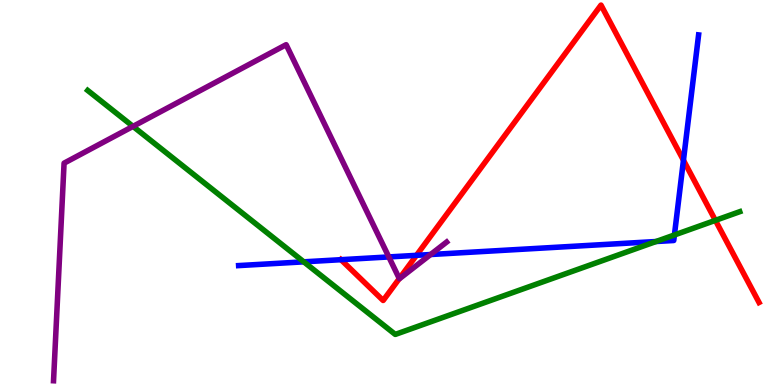[{'lines': ['blue', 'red'], 'intersections': [{'x': 4.4, 'y': 3.25}, {'x': 5.37, 'y': 3.37}, {'x': 8.82, 'y': 5.84}]}, {'lines': ['green', 'red'], 'intersections': [{'x': 9.23, 'y': 4.28}]}, {'lines': ['purple', 'red'], 'intersections': [{'x': 5.15, 'y': 2.76}]}, {'lines': ['blue', 'green'], 'intersections': [{'x': 3.92, 'y': 3.2}, {'x': 8.47, 'y': 3.73}, {'x': 8.7, 'y': 3.9}]}, {'lines': ['blue', 'purple'], 'intersections': [{'x': 5.02, 'y': 3.33}, {'x': 5.56, 'y': 3.39}]}, {'lines': ['green', 'purple'], 'intersections': [{'x': 1.72, 'y': 6.72}]}]